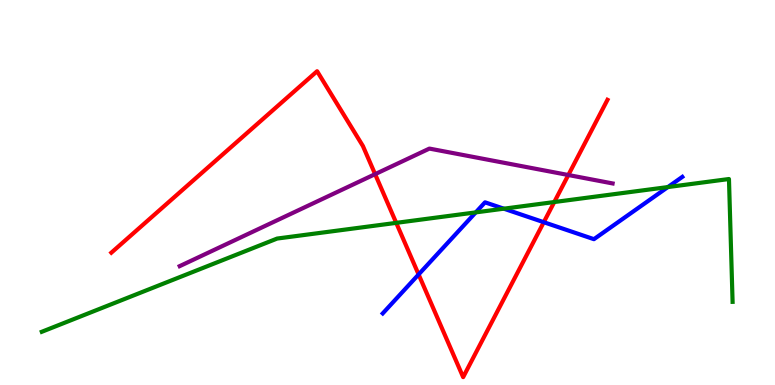[{'lines': ['blue', 'red'], 'intersections': [{'x': 5.4, 'y': 2.87}, {'x': 7.02, 'y': 4.23}]}, {'lines': ['green', 'red'], 'intersections': [{'x': 5.11, 'y': 4.21}, {'x': 7.15, 'y': 4.75}]}, {'lines': ['purple', 'red'], 'intersections': [{'x': 4.84, 'y': 5.48}, {'x': 7.33, 'y': 5.45}]}, {'lines': ['blue', 'green'], 'intersections': [{'x': 6.14, 'y': 4.48}, {'x': 6.5, 'y': 4.58}, {'x': 8.62, 'y': 5.14}]}, {'lines': ['blue', 'purple'], 'intersections': []}, {'lines': ['green', 'purple'], 'intersections': []}]